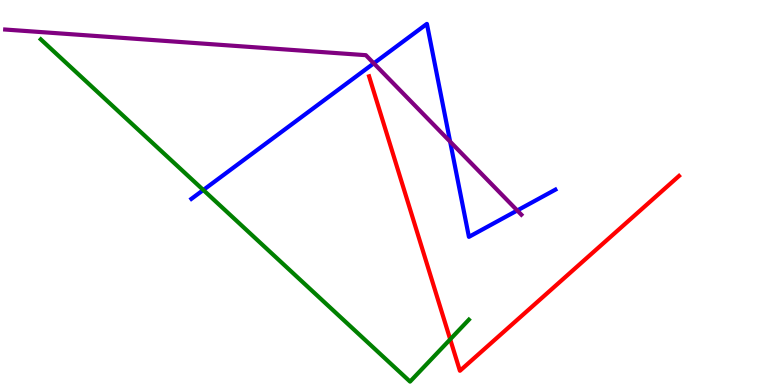[{'lines': ['blue', 'red'], 'intersections': []}, {'lines': ['green', 'red'], 'intersections': [{'x': 5.81, 'y': 1.19}]}, {'lines': ['purple', 'red'], 'intersections': []}, {'lines': ['blue', 'green'], 'intersections': [{'x': 2.62, 'y': 5.06}]}, {'lines': ['blue', 'purple'], 'intersections': [{'x': 4.82, 'y': 8.36}, {'x': 5.81, 'y': 6.32}, {'x': 6.67, 'y': 4.53}]}, {'lines': ['green', 'purple'], 'intersections': []}]